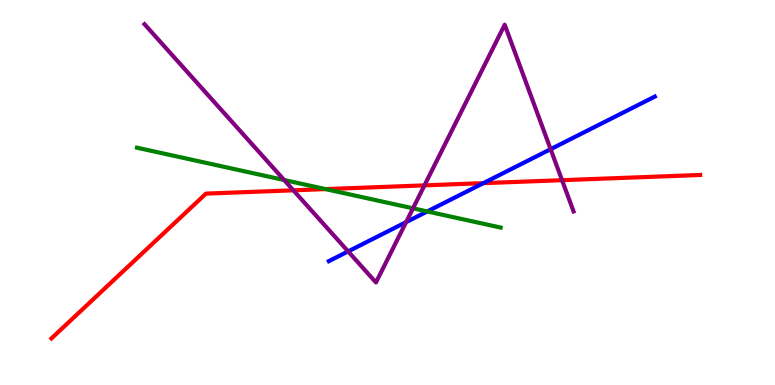[{'lines': ['blue', 'red'], 'intersections': [{'x': 6.24, 'y': 5.24}]}, {'lines': ['green', 'red'], 'intersections': [{'x': 4.2, 'y': 5.09}]}, {'lines': ['purple', 'red'], 'intersections': [{'x': 3.79, 'y': 5.06}, {'x': 5.48, 'y': 5.19}, {'x': 7.25, 'y': 5.32}]}, {'lines': ['blue', 'green'], 'intersections': [{'x': 5.51, 'y': 4.51}]}, {'lines': ['blue', 'purple'], 'intersections': [{'x': 4.49, 'y': 3.47}, {'x': 5.24, 'y': 4.23}, {'x': 7.1, 'y': 6.12}]}, {'lines': ['green', 'purple'], 'intersections': [{'x': 3.67, 'y': 5.32}, {'x': 5.33, 'y': 4.59}]}]